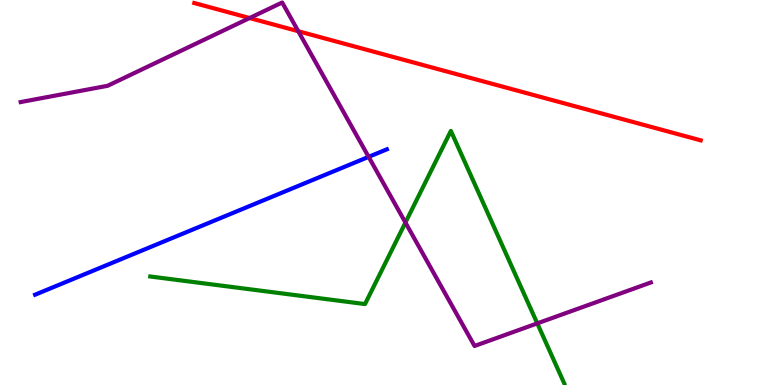[{'lines': ['blue', 'red'], 'intersections': []}, {'lines': ['green', 'red'], 'intersections': []}, {'lines': ['purple', 'red'], 'intersections': [{'x': 3.22, 'y': 9.53}, {'x': 3.85, 'y': 9.19}]}, {'lines': ['blue', 'green'], 'intersections': []}, {'lines': ['blue', 'purple'], 'intersections': [{'x': 4.76, 'y': 5.93}]}, {'lines': ['green', 'purple'], 'intersections': [{'x': 5.23, 'y': 4.22}, {'x': 6.93, 'y': 1.6}]}]